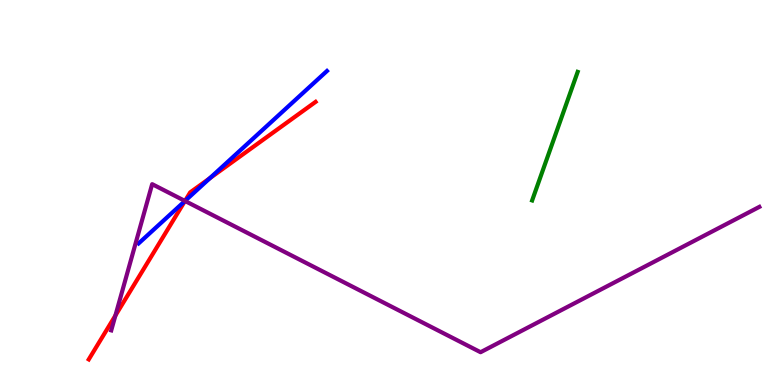[{'lines': ['blue', 'red'], 'intersections': [{'x': 2.39, 'y': 4.78}, {'x': 2.71, 'y': 5.37}]}, {'lines': ['green', 'red'], 'intersections': []}, {'lines': ['purple', 'red'], 'intersections': [{'x': 1.49, 'y': 1.8}, {'x': 2.39, 'y': 4.78}]}, {'lines': ['blue', 'green'], 'intersections': []}, {'lines': ['blue', 'purple'], 'intersections': [{'x': 2.39, 'y': 4.78}]}, {'lines': ['green', 'purple'], 'intersections': []}]